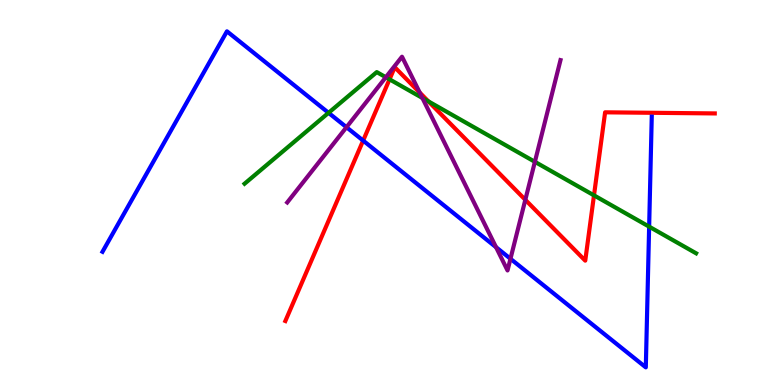[{'lines': ['blue', 'red'], 'intersections': [{'x': 4.69, 'y': 6.35}]}, {'lines': ['green', 'red'], 'intersections': [{'x': 5.03, 'y': 7.94}, {'x': 5.53, 'y': 7.37}, {'x': 7.66, 'y': 4.93}]}, {'lines': ['purple', 'red'], 'intersections': [{'x': 5.42, 'y': 7.59}, {'x': 6.78, 'y': 4.81}]}, {'lines': ['blue', 'green'], 'intersections': [{'x': 4.24, 'y': 7.07}, {'x': 8.38, 'y': 4.11}]}, {'lines': ['blue', 'purple'], 'intersections': [{'x': 4.47, 'y': 6.7}, {'x': 6.4, 'y': 3.58}, {'x': 6.59, 'y': 3.28}]}, {'lines': ['green', 'purple'], 'intersections': [{'x': 4.98, 'y': 7.99}, {'x': 5.45, 'y': 7.46}, {'x': 6.9, 'y': 5.8}]}]